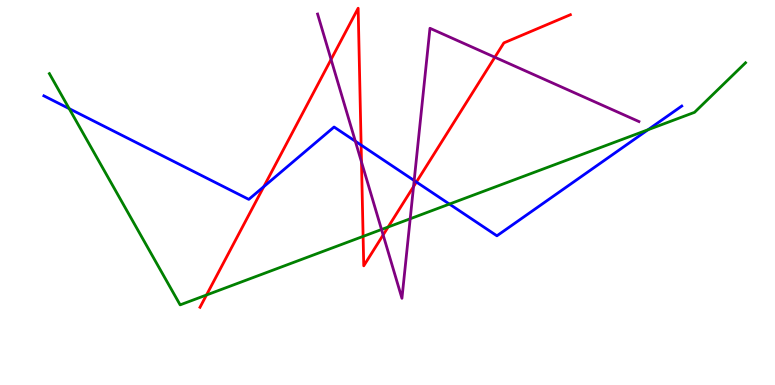[{'lines': ['blue', 'red'], 'intersections': [{'x': 3.4, 'y': 5.15}, {'x': 4.66, 'y': 6.23}, {'x': 5.37, 'y': 5.27}]}, {'lines': ['green', 'red'], 'intersections': [{'x': 2.66, 'y': 2.34}, {'x': 4.69, 'y': 3.86}, {'x': 5.01, 'y': 4.1}]}, {'lines': ['purple', 'red'], 'intersections': [{'x': 4.27, 'y': 8.46}, {'x': 4.66, 'y': 5.79}, {'x': 4.94, 'y': 3.9}, {'x': 5.34, 'y': 5.15}, {'x': 6.39, 'y': 8.51}]}, {'lines': ['blue', 'green'], 'intersections': [{'x': 0.893, 'y': 7.18}, {'x': 5.8, 'y': 4.7}, {'x': 8.36, 'y': 6.63}]}, {'lines': ['blue', 'purple'], 'intersections': [{'x': 4.58, 'y': 6.33}, {'x': 5.34, 'y': 5.31}]}, {'lines': ['green', 'purple'], 'intersections': [{'x': 4.92, 'y': 4.04}, {'x': 5.29, 'y': 4.32}]}]